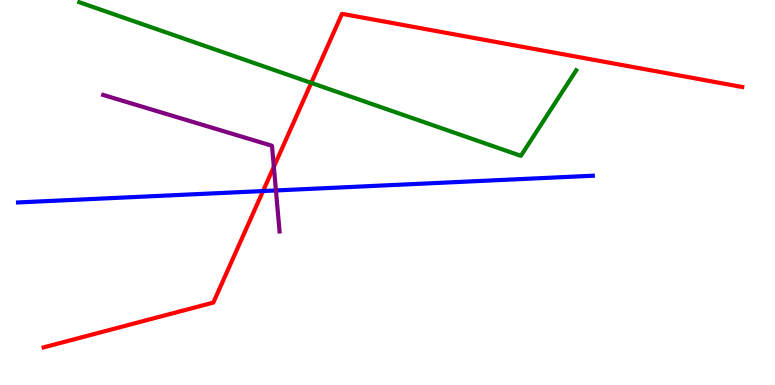[{'lines': ['blue', 'red'], 'intersections': [{'x': 3.39, 'y': 5.04}]}, {'lines': ['green', 'red'], 'intersections': [{'x': 4.02, 'y': 7.85}]}, {'lines': ['purple', 'red'], 'intersections': [{'x': 3.53, 'y': 5.67}]}, {'lines': ['blue', 'green'], 'intersections': []}, {'lines': ['blue', 'purple'], 'intersections': [{'x': 3.56, 'y': 5.05}]}, {'lines': ['green', 'purple'], 'intersections': []}]